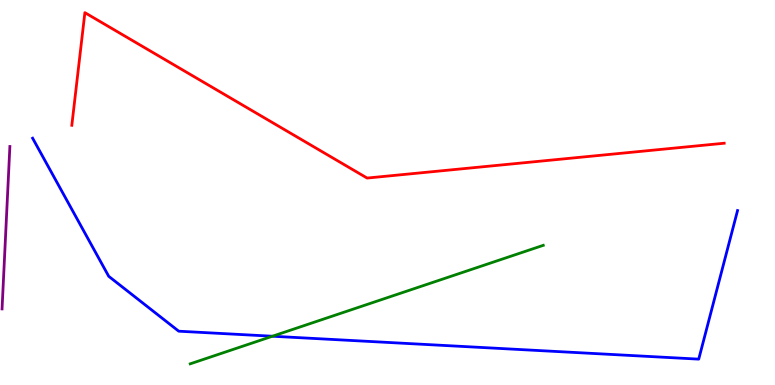[{'lines': ['blue', 'red'], 'intersections': []}, {'lines': ['green', 'red'], 'intersections': []}, {'lines': ['purple', 'red'], 'intersections': []}, {'lines': ['blue', 'green'], 'intersections': [{'x': 3.52, 'y': 1.27}]}, {'lines': ['blue', 'purple'], 'intersections': []}, {'lines': ['green', 'purple'], 'intersections': []}]